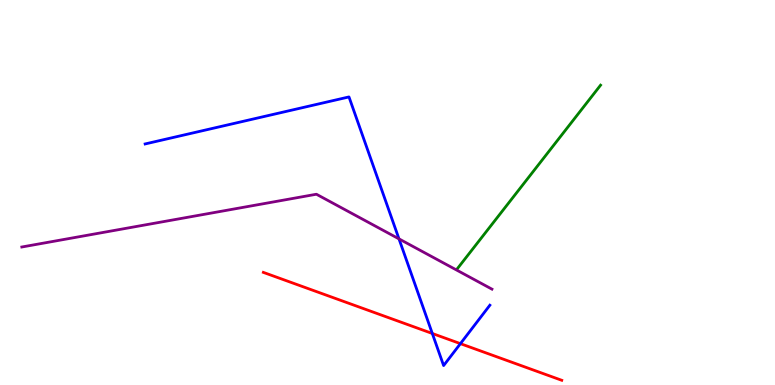[{'lines': ['blue', 'red'], 'intersections': [{'x': 5.58, 'y': 1.34}, {'x': 5.94, 'y': 1.07}]}, {'lines': ['green', 'red'], 'intersections': []}, {'lines': ['purple', 'red'], 'intersections': []}, {'lines': ['blue', 'green'], 'intersections': []}, {'lines': ['blue', 'purple'], 'intersections': [{'x': 5.15, 'y': 3.8}]}, {'lines': ['green', 'purple'], 'intersections': []}]